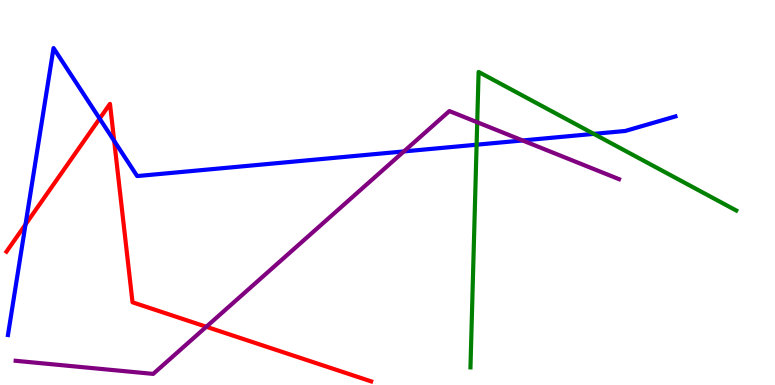[{'lines': ['blue', 'red'], 'intersections': [{'x': 0.329, 'y': 4.17}, {'x': 1.29, 'y': 6.92}, {'x': 1.47, 'y': 6.34}]}, {'lines': ['green', 'red'], 'intersections': []}, {'lines': ['purple', 'red'], 'intersections': [{'x': 2.66, 'y': 1.51}]}, {'lines': ['blue', 'green'], 'intersections': [{'x': 6.15, 'y': 6.24}, {'x': 7.66, 'y': 6.52}]}, {'lines': ['blue', 'purple'], 'intersections': [{'x': 5.21, 'y': 6.07}, {'x': 6.74, 'y': 6.35}]}, {'lines': ['green', 'purple'], 'intersections': [{'x': 6.16, 'y': 6.82}]}]